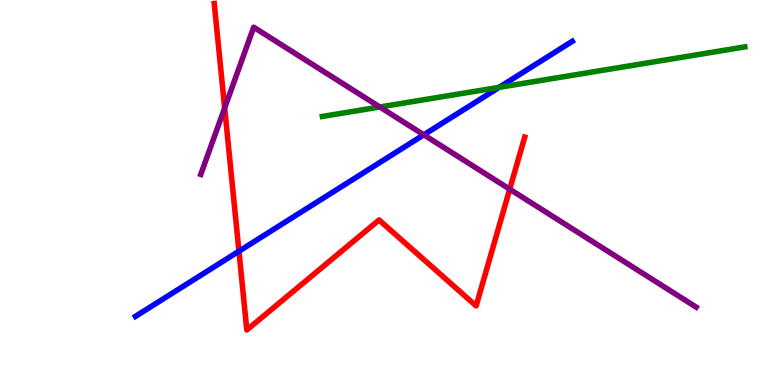[{'lines': ['blue', 'red'], 'intersections': [{'x': 3.08, 'y': 3.47}]}, {'lines': ['green', 'red'], 'intersections': []}, {'lines': ['purple', 'red'], 'intersections': [{'x': 2.9, 'y': 7.2}, {'x': 6.58, 'y': 5.09}]}, {'lines': ['blue', 'green'], 'intersections': [{'x': 6.44, 'y': 7.73}]}, {'lines': ['blue', 'purple'], 'intersections': [{'x': 5.47, 'y': 6.5}]}, {'lines': ['green', 'purple'], 'intersections': [{'x': 4.9, 'y': 7.22}]}]